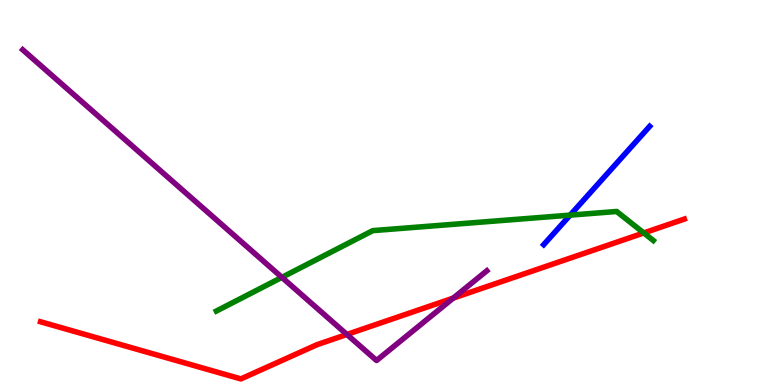[{'lines': ['blue', 'red'], 'intersections': []}, {'lines': ['green', 'red'], 'intersections': [{'x': 8.31, 'y': 3.95}]}, {'lines': ['purple', 'red'], 'intersections': [{'x': 4.48, 'y': 1.31}, {'x': 5.85, 'y': 2.26}]}, {'lines': ['blue', 'green'], 'intersections': [{'x': 7.36, 'y': 4.41}]}, {'lines': ['blue', 'purple'], 'intersections': []}, {'lines': ['green', 'purple'], 'intersections': [{'x': 3.64, 'y': 2.8}]}]